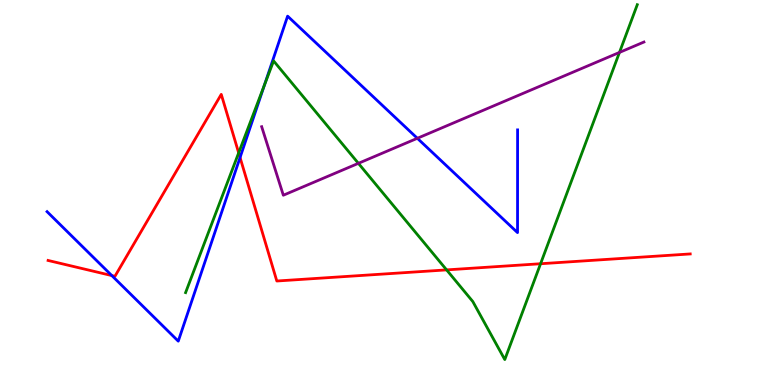[{'lines': ['blue', 'red'], 'intersections': [{'x': 1.44, 'y': 2.84}, {'x': 3.1, 'y': 5.91}]}, {'lines': ['green', 'red'], 'intersections': [{'x': 3.08, 'y': 6.03}, {'x': 5.76, 'y': 2.99}, {'x': 6.98, 'y': 3.15}]}, {'lines': ['purple', 'red'], 'intersections': []}, {'lines': ['blue', 'green'], 'intersections': [{'x': 3.41, 'y': 7.8}]}, {'lines': ['blue', 'purple'], 'intersections': [{'x': 5.39, 'y': 6.41}]}, {'lines': ['green', 'purple'], 'intersections': [{'x': 4.62, 'y': 5.76}, {'x': 7.99, 'y': 8.64}]}]